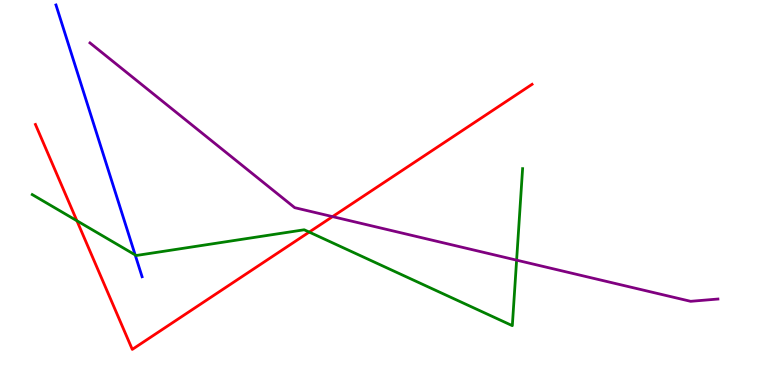[{'lines': ['blue', 'red'], 'intersections': []}, {'lines': ['green', 'red'], 'intersections': [{'x': 0.992, 'y': 4.27}, {'x': 3.99, 'y': 3.97}]}, {'lines': ['purple', 'red'], 'intersections': [{'x': 4.29, 'y': 4.37}]}, {'lines': ['blue', 'green'], 'intersections': [{'x': 1.74, 'y': 3.38}]}, {'lines': ['blue', 'purple'], 'intersections': []}, {'lines': ['green', 'purple'], 'intersections': [{'x': 6.67, 'y': 3.24}]}]